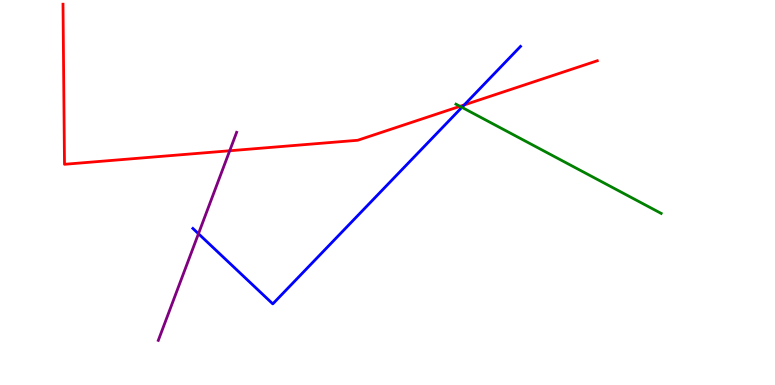[{'lines': ['blue', 'red'], 'intersections': [{'x': 5.99, 'y': 7.27}]}, {'lines': ['green', 'red'], 'intersections': [{'x': 5.94, 'y': 7.24}]}, {'lines': ['purple', 'red'], 'intersections': [{'x': 2.96, 'y': 6.08}]}, {'lines': ['blue', 'green'], 'intersections': [{'x': 5.96, 'y': 7.21}]}, {'lines': ['blue', 'purple'], 'intersections': [{'x': 2.56, 'y': 3.93}]}, {'lines': ['green', 'purple'], 'intersections': []}]